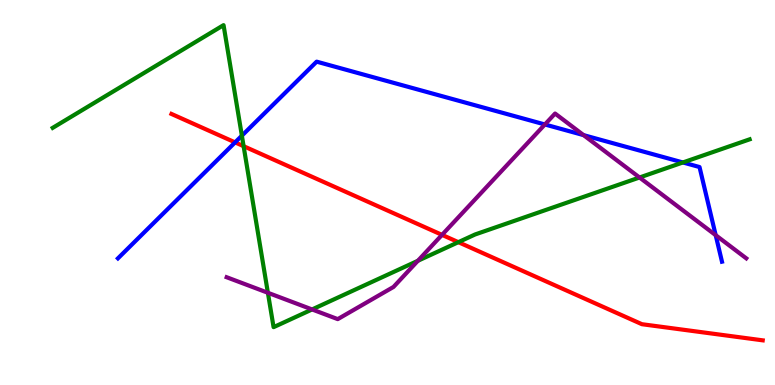[{'lines': ['blue', 'red'], 'intersections': [{'x': 3.03, 'y': 6.3}]}, {'lines': ['green', 'red'], 'intersections': [{'x': 3.14, 'y': 6.2}, {'x': 5.91, 'y': 3.71}]}, {'lines': ['purple', 'red'], 'intersections': [{'x': 5.7, 'y': 3.9}]}, {'lines': ['blue', 'green'], 'intersections': [{'x': 3.12, 'y': 6.48}, {'x': 8.81, 'y': 5.78}]}, {'lines': ['blue', 'purple'], 'intersections': [{'x': 7.03, 'y': 6.77}, {'x': 7.53, 'y': 6.49}, {'x': 9.23, 'y': 3.89}]}, {'lines': ['green', 'purple'], 'intersections': [{'x': 3.46, 'y': 2.4}, {'x': 4.03, 'y': 1.96}, {'x': 5.39, 'y': 3.23}, {'x': 8.25, 'y': 5.39}]}]